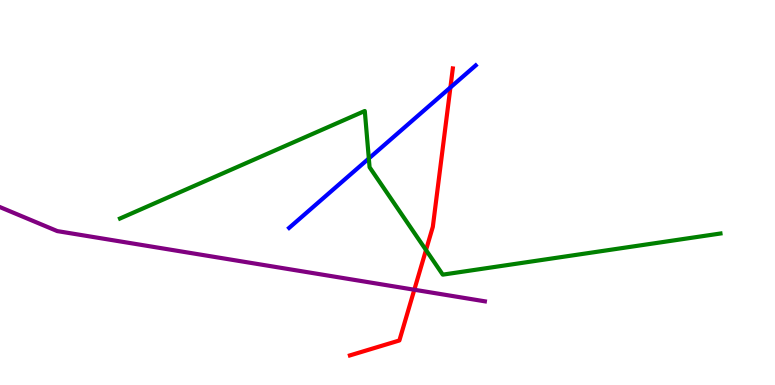[{'lines': ['blue', 'red'], 'intersections': [{'x': 5.81, 'y': 7.73}]}, {'lines': ['green', 'red'], 'intersections': [{'x': 5.5, 'y': 3.51}]}, {'lines': ['purple', 'red'], 'intersections': [{'x': 5.35, 'y': 2.47}]}, {'lines': ['blue', 'green'], 'intersections': [{'x': 4.76, 'y': 5.88}]}, {'lines': ['blue', 'purple'], 'intersections': []}, {'lines': ['green', 'purple'], 'intersections': []}]